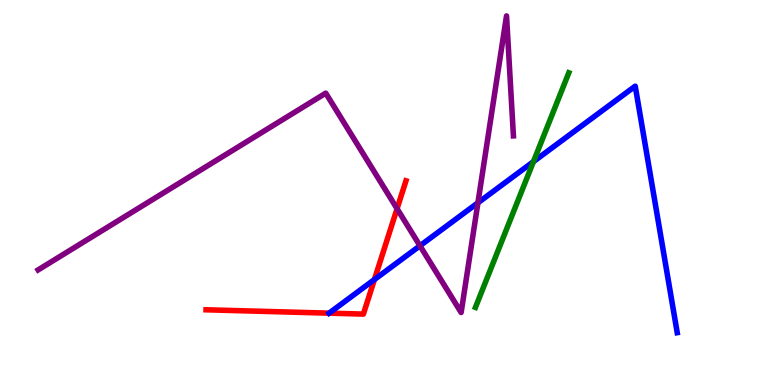[{'lines': ['blue', 'red'], 'intersections': [{'x': 4.25, 'y': 1.87}, {'x': 4.83, 'y': 2.74}]}, {'lines': ['green', 'red'], 'intersections': []}, {'lines': ['purple', 'red'], 'intersections': [{'x': 5.12, 'y': 4.58}]}, {'lines': ['blue', 'green'], 'intersections': [{'x': 6.88, 'y': 5.8}]}, {'lines': ['blue', 'purple'], 'intersections': [{'x': 5.42, 'y': 3.62}, {'x': 6.17, 'y': 4.73}]}, {'lines': ['green', 'purple'], 'intersections': []}]